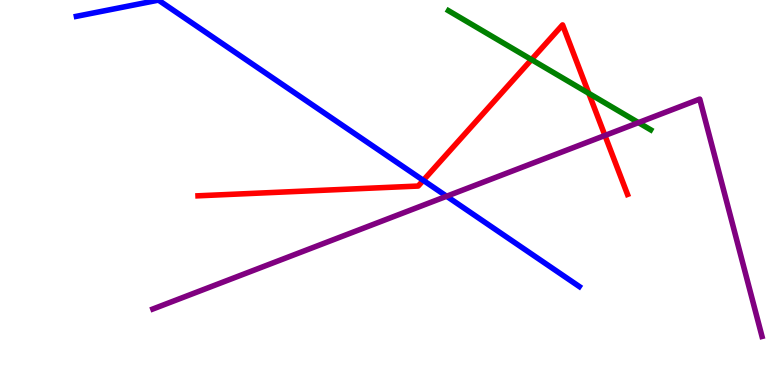[{'lines': ['blue', 'red'], 'intersections': [{'x': 5.46, 'y': 5.32}]}, {'lines': ['green', 'red'], 'intersections': [{'x': 6.86, 'y': 8.45}, {'x': 7.6, 'y': 7.58}]}, {'lines': ['purple', 'red'], 'intersections': [{'x': 7.81, 'y': 6.48}]}, {'lines': ['blue', 'green'], 'intersections': []}, {'lines': ['blue', 'purple'], 'intersections': [{'x': 5.76, 'y': 4.9}]}, {'lines': ['green', 'purple'], 'intersections': [{'x': 8.24, 'y': 6.82}]}]